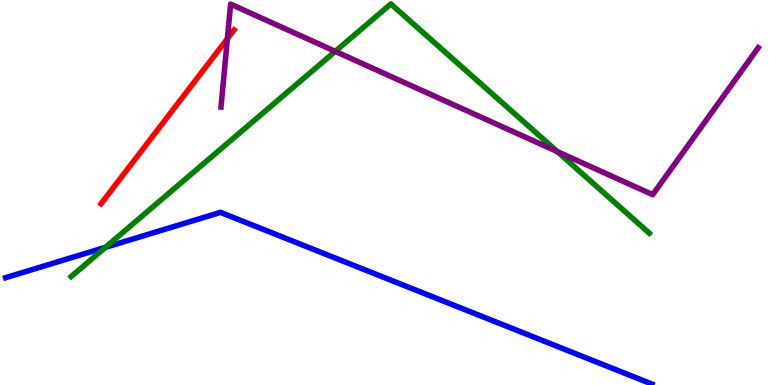[{'lines': ['blue', 'red'], 'intersections': []}, {'lines': ['green', 'red'], 'intersections': []}, {'lines': ['purple', 'red'], 'intersections': [{'x': 2.93, 'y': 8.99}]}, {'lines': ['blue', 'green'], 'intersections': [{'x': 1.36, 'y': 3.58}]}, {'lines': ['blue', 'purple'], 'intersections': []}, {'lines': ['green', 'purple'], 'intersections': [{'x': 4.33, 'y': 8.67}, {'x': 7.19, 'y': 6.06}]}]